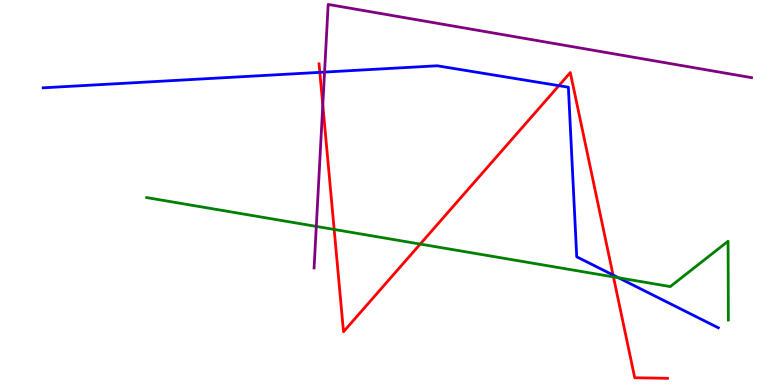[{'lines': ['blue', 'red'], 'intersections': [{'x': 4.13, 'y': 8.12}, {'x': 7.21, 'y': 7.78}, {'x': 7.91, 'y': 2.86}]}, {'lines': ['green', 'red'], 'intersections': [{'x': 4.31, 'y': 4.04}, {'x': 5.42, 'y': 3.66}, {'x': 7.92, 'y': 2.81}]}, {'lines': ['purple', 'red'], 'intersections': [{'x': 4.17, 'y': 7.27}]}, {'lines': ['blue', 'green'], 'intersections': [{'x': 7.98, 'y': 2.78}]}, {'lines': ['blue', 'purple'], 'intersections': [{'x': 4.19, 'y': 8.13}]}, {'lines': ['green', 'purple'], 'intersections': [{'x': 4.08, 'y': 4.12}]}]